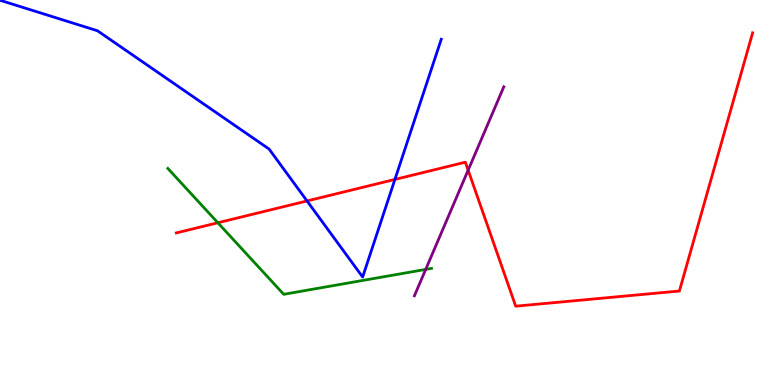[{'lines': ['blue', 'red'], 'intersections': [{'x': 3.96, 'y': 4.78}, {'x': 5.1, 'y': 5.34}]}, {'lines': ['green', 'red'], 'intersections': [{'x': 2.81, 'y': 4.21}]}, {'lines': ['purple', 'red'], 'intersections': [{'x': 6.04, 'y': 5.58}]}, {'lines': ['blue', 'green'], 'intersections': []}, {'lines': ['blue', 'purple'], 'intersections': []}, {'lines': ['green', 'purple'], 'intersections': [{'x': 5.49, 'y': 3.0}]}]